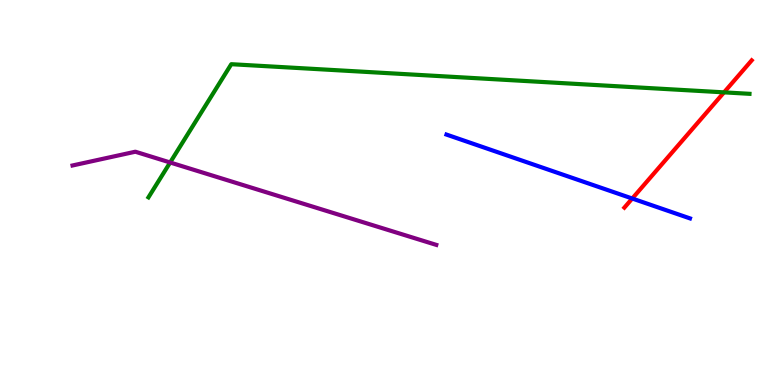[{'lines': ['blue', 'red'], 'intersections': [{'x': 8.16, 'y': 4.84}]}, {'lines': ['green', 'red'], 'intersections': [{'x': 9.34, 'y': 7.6}]}, {'lines': ['purple', 'red'], 'intersections': []}, {'lines': ['blue', 'green'], 'intersections': []}, {'lines': ['blue', 'purple'], 'intersections': []}, {'lines': ['green', 'purple'], 'intersections': [{'x': 2.2, 'y': 5.78}]}]